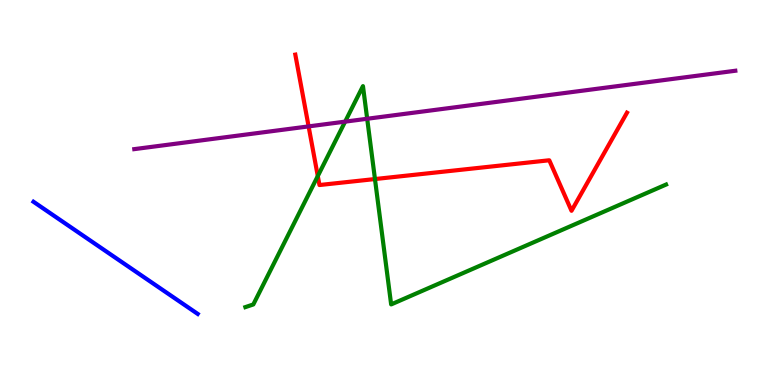[{'lines': ['blue', 'red'], 'intersections': []}, {'lines': ['green', 'red'], 'intersections': [{'x': 4.1, 'y': 5.43}, {'x': 4.84, 'y': 5.35}]}, {'lines': ['purple', 'red'], 'intersections': [{'x': 3.98, 'y': 6.72}]}, {'lines': ['blue', 'green'], 'intersections': []}, {'lines': ['blue', 'purple'], 'intersections': []}, {'lines': ['green', 'purple'], 'intersections': [{'x': 4.45, 'y': 6.84}, {'x': 4.74, 'y': 6.92}]}]